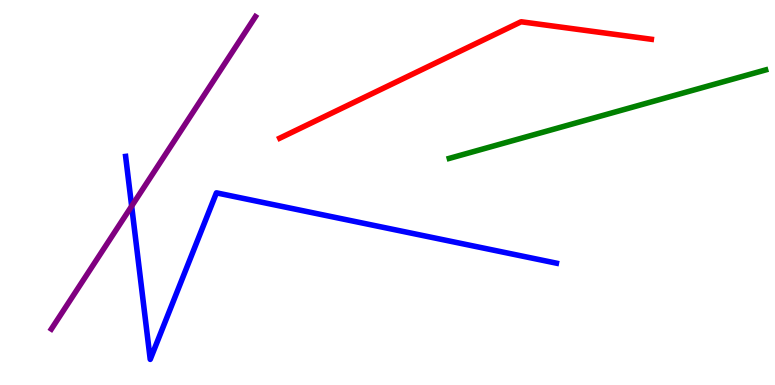[{'lines': ['blue', 'red'], 'intersections': []}, {'lines': ['green', 'red'], 'intersections': []}, {'lines': ['purple', 'red'], 'intersections': []}, {'lines': ['blue', 'green'], 'intersections': []}, {'lines': ['blue', 'purple'], 'intersections': [{'x': 1.7, 'y': 4.65}]}, {'lines': ['green', 'purple'], 'intersections': []}]